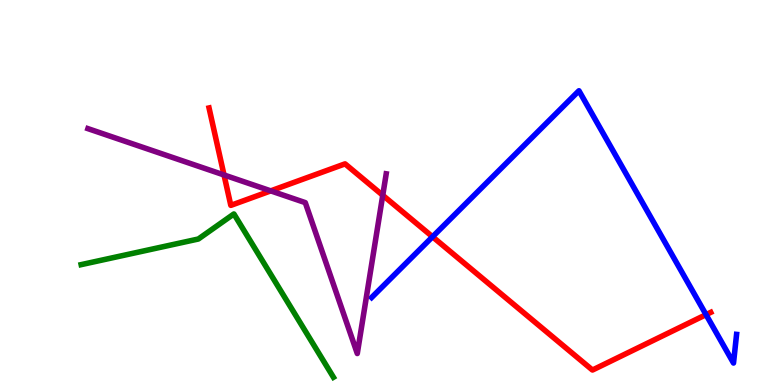[{'lines': ['blue', 'red'], 'intersections': [{'x': 5.58, 'y': 3.85}, {'x': 9.11, 'y': 1.83}]}, {'lines': ['green', 'red'], 'intersections': []}, {'lines': ['purple', 'red'], 'intersections': [{'x': 2.89, 'y': 5.46}, {'x': 3.49, 'y': 5.04}, {'x': 4.94, 'y': 4.93}]}, {'lines': ['blue', 'green'], 'intersections': []}, {'lines': ['blue', 'purple'], 'intersections': []}, {'lines': ['green', 'purple'], 'intersections': []}]